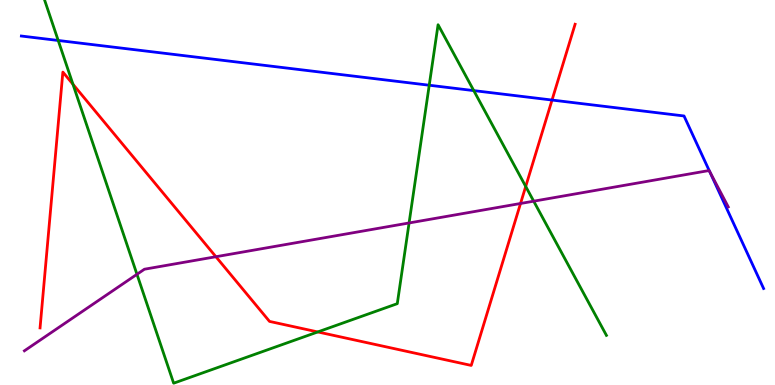[{'lines': ['blue', 'red'], 'intersections': [{'x': 7.12, 'y': 7.4}]}, {'lines': ['green', 'red'], 'intersections': [{'x': 0.941, 'y': 7.81}, {'x': 4.1, 'y': 1.38}, {'x': 6.78, 'y': 5.16}]}, {'lines': ['purple', 'red'], 'intersections': [{'x': 2.79, 'y': 3.33}, {'x': 6.72, 'y': 4.71}]}, {'lines': ['blue', 'green'], 'intersections': [{'x': 0.751, 'y': 8.95}, {'x': 5.54, 'y': 7.79}, {'x': 6.11, 'y': 7.65}]}, {'lines': ['blue', 'purple'], 'intersections': [{'x': 9.15, 'y': 5.56}]}, {'lines': ['green', 'purple'], 'intersections': [{'x': 1.77, 'y': 2.88}, {'x': 5.28, 'y': 4.21}, {'x': 6.89, 'y': 4.77}]}]